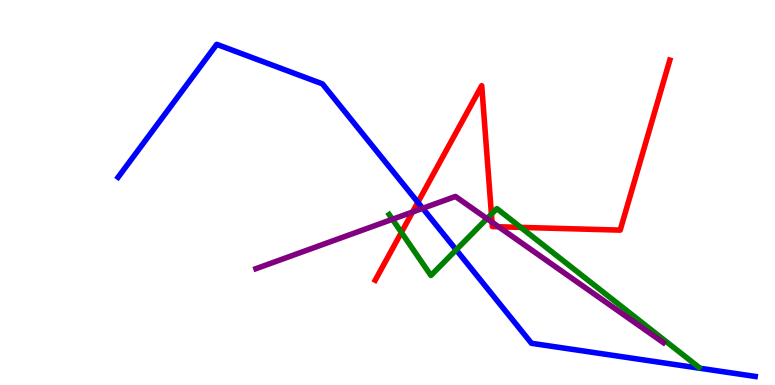[{'lines': ['blue', 'red'], 'intersections': [{'x': 5.39, 'y': 4.75}]}, {'lines': ['green', 'red'], 'intersections': [{'x': 5.18, 'y': 3.96}, {'x': 6.34, 'y': 4.44}, {'x': 6.72, 'y': 4.09}]}, {'lines': ['purple', 'red'], 'intersections': [{'x': 5.32, 'y': 4.49}, {'x': 6.35, 'y': 4.23}, {'x': 6.43, 'y': 4.11}]}, {'lines': ['blue', 'green'], 'intersections': [{'x': 5.89, 'y': 3.51}]}, {'lines': ['blue', 'purple'], 'intersections': [{'x': 5.45, 'y': 4.59}]}, {'lines': ['green', 'purple'], 'intersections': [{'x': 5.06, 'y': 4.3}, {'x': 6.28, 'y': 4.32}]}]